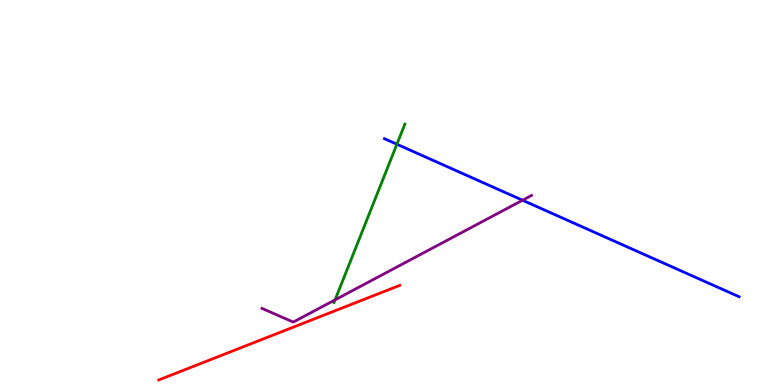[{'lines': ['blue', 'red'], 'intersections': []}, {'lines': ['green', 'red'], 'intersections': []}, {'lines': ['purple', 'red'], 'intersections': []}, {'lines': ['blue', 'green'], 'intersections': [{'x': 5.12, 'y': 6.25}]}, {'lines': ['blue', 'purple'], 'intersections': [{'x': 6.74, 'y': 4.8}]}, {'lines': ['green', 'purple'], 'intersections': [{'x': 4.32, 'y': 2.21}]}]